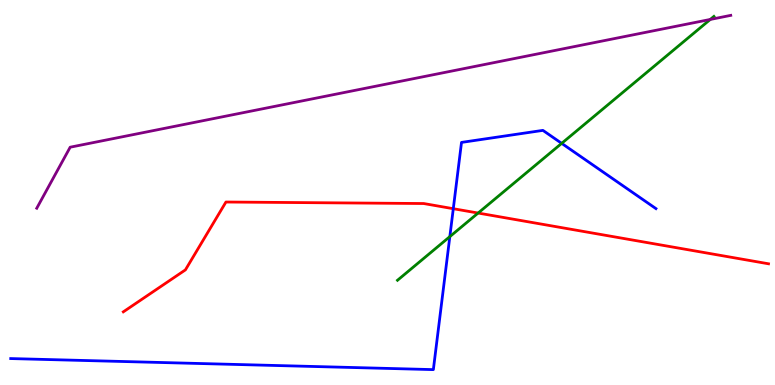[{'lines': ['blue', 'red'], 'intersections': [{'x': 5.85, 'y': 4.58}]}, {'lines': ['green', 'red'], 'intersections': [{'x': 6.17, 'y': 4.47}]}, {'lines': ['purple', 'red'], 'intersections': []}, {'lines': ['blue', 'green'], 'intersections': [{'x': 5.8, 'y': 3.85}, {'x': 7.25, 'y': 6.28}]}, {'lines': ['blue', 'purple'], 'intersections': []}, {'lines': ['green', 'purple'], 'intersections': [{'x': 9.16, 'y': 9.49}]}]